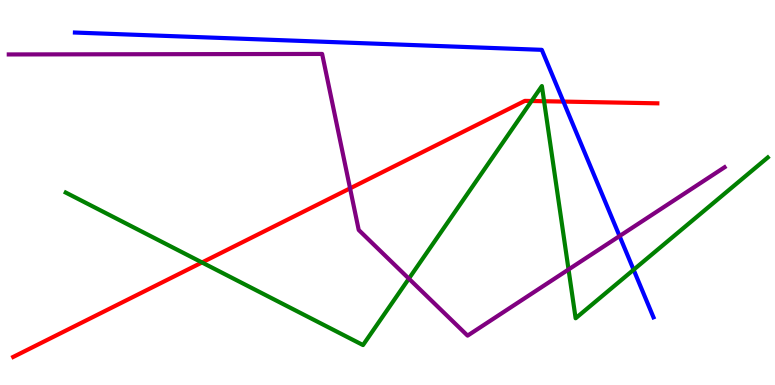[{'lines': ['blue', 'red'], 'intersections': [{'x': 7.27, 'y': 7.36}]}, {'lines': ['green', 'red'], 'intersections': [{'x': 2.61, 'y': 3.18}, {'x': 6.86, 'y': 7.38}, {'x': 7.02, 'y': 7.37}]}, {'lines': ['purple', 'red'], 'intersections': [{'x': 4.52, 'y': 5.11}]}, {'lines': ['blue', 'green'], 'intersections': [{'x': 8.18, 'y': 2.99}]}, {'lines': ['blue', 'purple'], 'intersections': [{'x': 7.99, 'y': 3.87}]}, {'lines': ['green', 'purple'], 'intersections': [{'x': 5.28, 'y': 2.76}, {'x': 7.34, 'y': 3.0}]}]